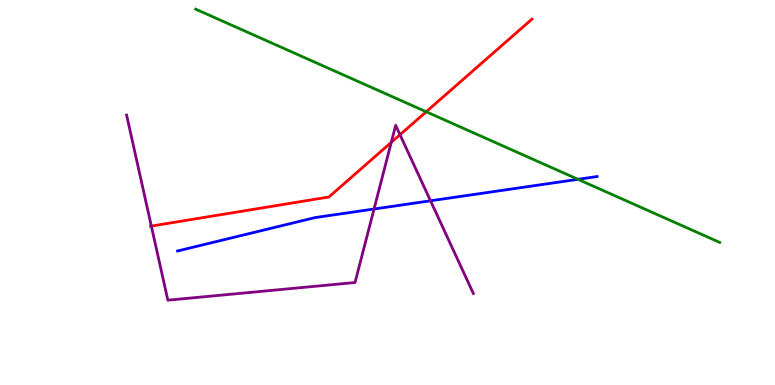[{'lines': ['blue', 'red'], 'intersections': []}, {'lines': ['green', 'red'], 'intersections': [{'x': 5.5, 'y': 7.1}]}, {'lines': ['purple', 'red'], 'intersections': [{'x': 1.95, 'y': 4.13}, {'x': 5.05, 'y': 6.3}, {'x': 5.16, 'y': 6.5}]}, {'lines': ['blue', 'green'], 'intersections': [{'x': 7.46, 'y': 5.34}]}, {'lines': ['blue', 'purple'], 'intersections': [{'x': 4.83, 'y': 4.57}, {'x': 5.56, 'y': 4.78}]}, {'lines': ['green', 'purple'], 'intersections': []}]